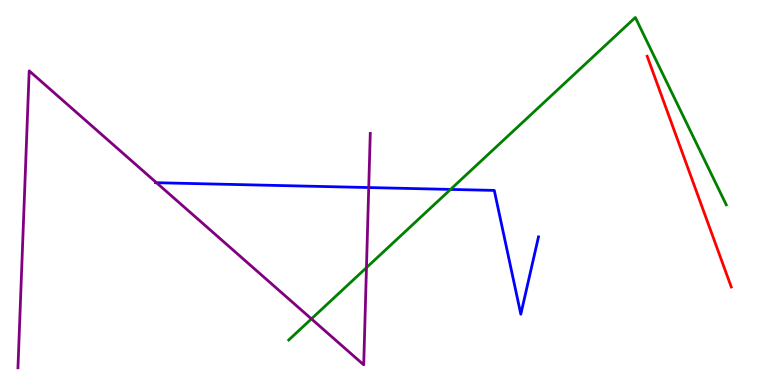[{'lines': ['blue', 'red'], 'intersections': []}, {'lines': ['green', 'red'], 'intersections': []}, {'lines': ['purple', 'red'], 'intersections': []}, {'lines': ['blue', 'green'], 'intersections': [{'x': 5.81, 'y': 5.08}]}, {'lines': ['blue', 'purple'], 'intersections': [{'x': 2.02, 'y': 5.25}, {'x': 4.76, 'y': 5.13}]}, {'lines': ['green', 'purple'], 'intersections': [{'x': 4.02, 'y': 1.72}, {'x': 4.73, 'y': 3.05}]}]